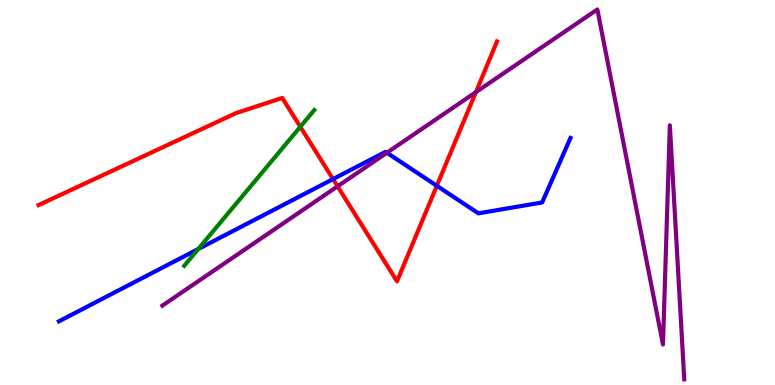[{'lines': ['blue', 'red'], 'intersections': [{'x': 4.3, 'y': 5.35}, {'x': 5.64, 'y': 5.17}]}, {'lines': ['green', 'red'], 'intersections': [{'x': 3.87, 'y': 6.71}]}, {'lines': ['purple', 'red'], 'intersections': [{'x': 4.36, 'y': 5.16}, {'x': 6.14, 'y': 7.61}]}, {'lines': ['blue', 'green'], 'intersections': [{'x': 2.56, 'y': 3.53}]}, {'lines': ['blue', 'purple'], 'intersections': [{'x': 4.99, 'y': 6.03}]}, {'lines': ['green', 'purple'], 'intersections': []}]